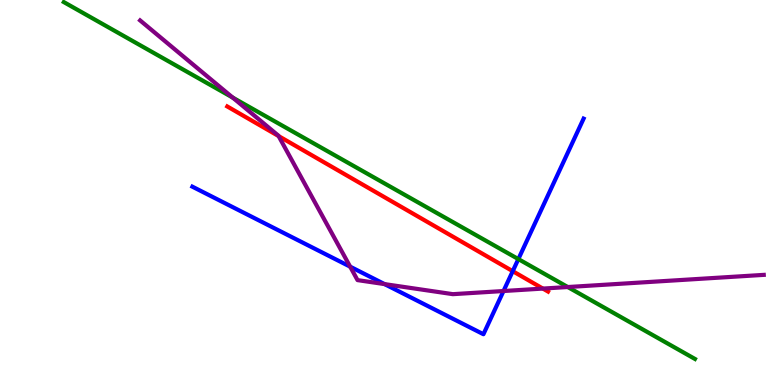[{'lines': ['blue', 'red'], 'intersections': [{'x': 6.62, 'y': 2.96}]}, {'lines': ['green', 'red'], 'intersections': []}, {'lines': ['purple', 'red'], 'intersections': [{'x': 3.59, 'y': 6.47}, {'x': 7.0, 'y': 2.5}]}, {'lines': ['blue', 'green'], 'intersections': [{'x': 6.69, 'y': 3.27}]}, {'lines': ['blue', 'purple'], 'intersections': [{'x': 4.52, 'y': 3.07}, {'x': 4.96, 'y': 2.62}, {'x': 6.5, 'y': 2.44}]}, {'lines': ['green', 'purple'], 'intersections': [{'x': 3.0, 'y': 7.47}, {'x': 7.33, 'y': 2.54}]}]